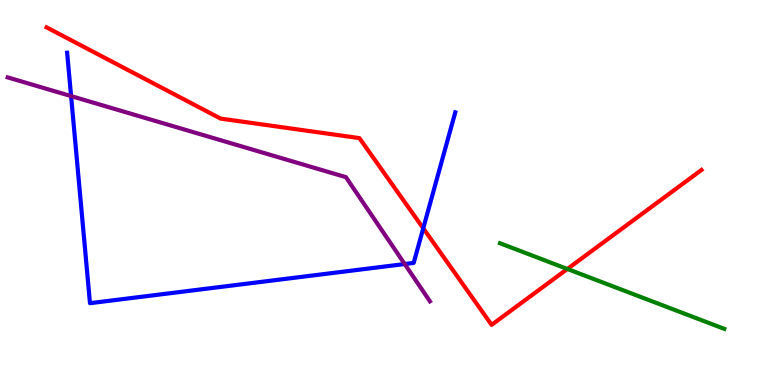[{'lines': ['blue', 'red'], 'intersections': [{'x': 5.46, 'y': 4.07}]}, {'lines': ['green', 'red'], 'intersections': [{'x': 7.32, 'y': 3.01}]}, {'lines': ['purple', 'red'], 'intersections': []}, {'lines': ['blue', 'green'], 'intersections': []}, {'lines': ['blue', 'purple'], 'intersections': [{'x': 0.917, 'y': 7.5}, {'x': 5.22, 'y': 3.14}]}, {'lines': ['green', 'purple'], 'intersections': []}]